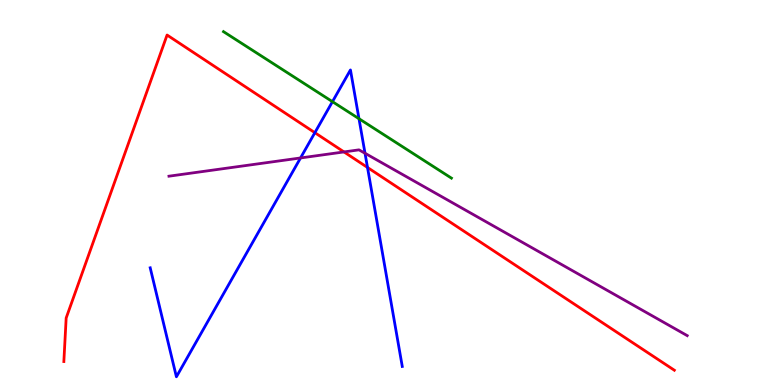[{'lines': ['blue', 'red'], 'intersections': [{'x': 4.06, 'y': 6.55}, {'x': 4.74, 'y': 5.65}]}, {'lines': ['green', 'red'], 'intersections': []}, {'lines': ['purple', 'red'], 'intersections': [{'x': 4.44, 'y': 6.05}]}, {'lines': ['blue', 'green'], 'intersections': [{'x': 4.29, 'y': 7.36}, {'x': 4.63, 'y': 6.92}]}, {'lines': ['blue', 'purple'], 'intersections': [{'x': 3.88, 'y': 5.9}, {'x': 4.71, 'y': 6.02}]}, {'lines': ['green', 'purple'], 'intersections': []}]